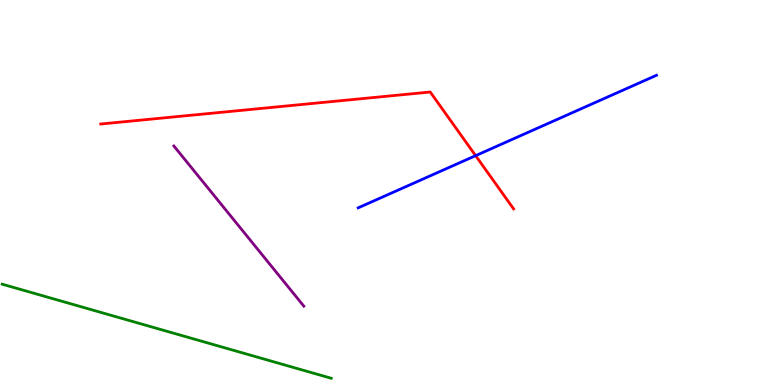[{'lines': ['blue', 'red'], 'intersections': [{'x': 6.14, 'y': 5.96}]}, {'lines': ['green', 'red'], 'intersections': []}, {'lines': ['purple', 'red'], 'intersections': []}, {'lines': ['blue', 'green'], 'intersections': []}, {'lines': ['blue', 'purple'], 'intersections': []}, {'lines': ['green', 'purple'], 'intersections': []}]